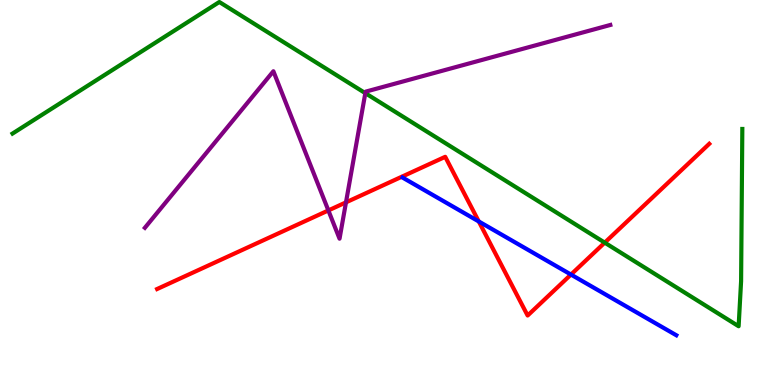[{'lines': ['blue', 'red'], 'intersections': [{'x': 6.18, 'y': 4.25}, {'x': 7.37, 'y': 2.87}]}, {'lines': ['green', 'red'], 'intersections': [{'x': 7.8, 'y': 3.7}]}, {'lines': ['purple', 'red'], 'intersections': [{'x': 4.24, 'y': 4.53}, {'x': 4.46, 'y': 4.74}]}, {'lines': ['blue', 'green'], 'intersections': []}, {'lines': ['blue', 'purple'], 'intersections': []}, {'lines': ['green', 'purple'], 'intersections': [{'x': 4.71, 'y': 7.58}]}]